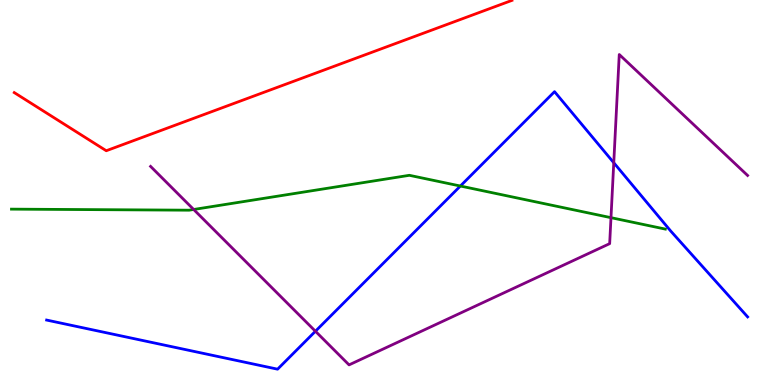[{'lines': ['blue', 'red'], 'intersections': []}, {'lines': ['green', 'red'], 'intersections': []}, {'lines': ['purple', 'red'], 'intersections': []}, {'lines': ['blue', 'green'], 'intersections': [{'x': 5.94, 'y': 5.17}]}, {'lines': ['blue', 'purple'], 'intersections': [{'x': 4.07, 'y': 1.4}, {'x': 7.92, 'y': 5.77}]}, {'lines': ['green', 'purple'], 'intersections': [{'x': 2.5, 'y': 4.56}, {'x': 7.88, 'y': 4.35}]}]